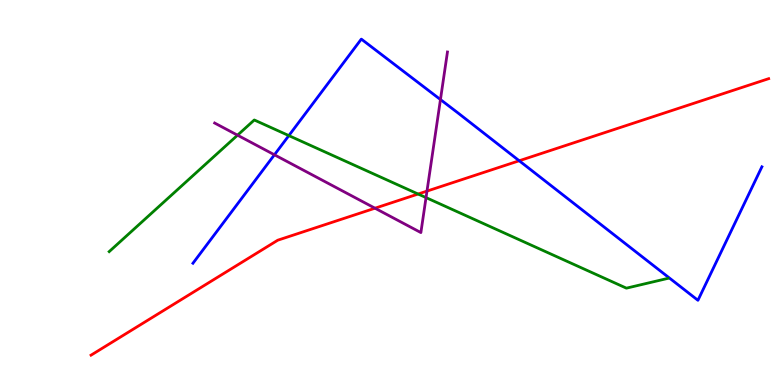[{'lines': ['blue', 'red'], 'intersections': [{'x': 6.7, 'y': 5.82}]}, {'lines': ['green', 'red'], 'intersections': [{'x': 5.39, 'y': 4.96}]}, {'lines': ['purple', 'red'], 'intersections': [{'x': 4.84, 'y': 4.59}, {'x': 5.51, 'y': 5.04}]}, {'lines': ['blue', 'green'], 'intersections': [{'x': 3.73, 'y': 6.48}]}, {'lines': ['blue', 'purple'], 'intersections': [{'x': 3.54, 'y': 5.98}, {'x': 5.68, 'y': 7.41}]}, {'lines': ['green', 'purple'], 'intersections': [{'x': 3.06, 'y': 6.49}, {'x': 5.5, 'y': 4.87}]}]